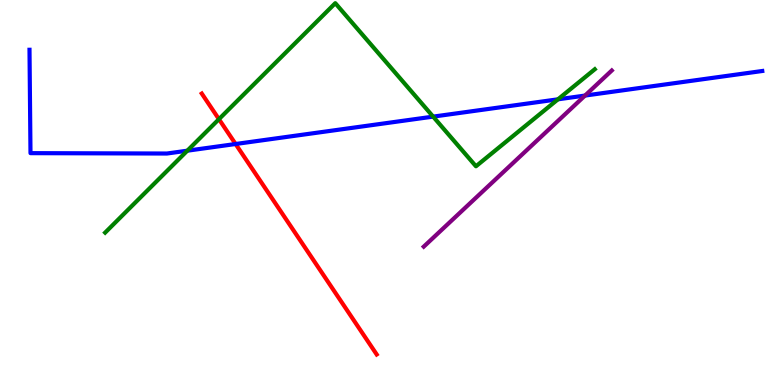[{'lines': ['blue', 'red'], 'intersections': [{'x': 3.04, 'y': 6.26}]}, {'lines': ['green', 'red'], 'intersections': [{'x': 2.83, 'y': 6.9}]}, {'lines': ['purple', 'red'], 'intersections': []}, {'lines': ['blue', 'green'], 'intersections': [{'x': 2.42, 'y': 6.09}, {'x': 5.59, 'y': 6.97}, {'x': 7.2, 'y': 7.42}]}, {'lines': ['blue', 'purple'], 'intersections': [{'x': 7.55, 'y': 7.52}]}, {'lines': ['green', 'purple'], 'intersections': []}]